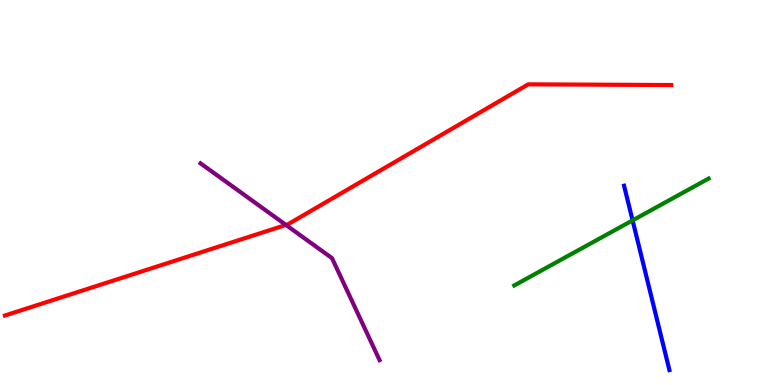[{'lines': ['blue', 'red'], 'intersections': []}, {'lines': ['green', 'red'], 'intersections': []}, {'lines': ['purple', 'red'], 'intersections': [{'x': 3.69, 'y': 4.16}]}, {'lines': ['blue', 'green'], 'intersections': [{'x': 8.16, 'y': 4.28}]}, {'lines': ['blue', 'purple'], 'intersections': []}, {'lines': ['green', 'purple'], 'intersections': []}]